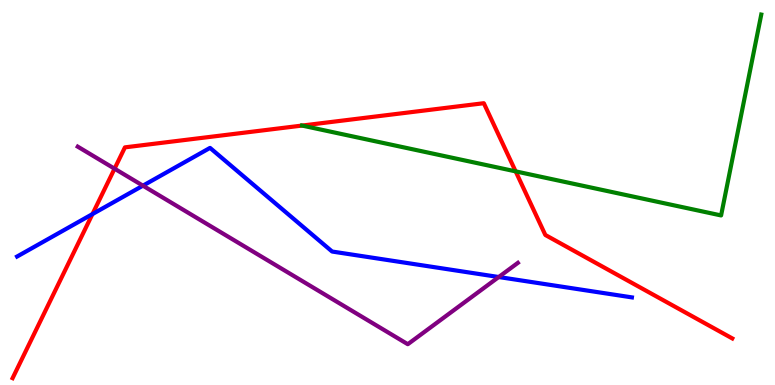[{'lines': ['blue', 'red'], 'intersections': [{'x': 1.19, 'y': 4.44}]}, {'lines': ['green', 'red'], 'intersections': [{'x': 3.9, 'y': 6.74}, {'x': 6.65, 'y': 5.55}]}, {'lines': ['purple', 'red'], 'intersections': [{'x': 1.48, 'y': 5.62}]}, {'lines': ['blue', 'green'], 'intersections': []}, {'lines': ['blue', 'purple'], 'intersections': [{'x': 1.84, 'y': 5.18}, {'x': 6.44, 'y': 2.8}]}, {'lines': ['green', 'purple'], 'intersections': []}]